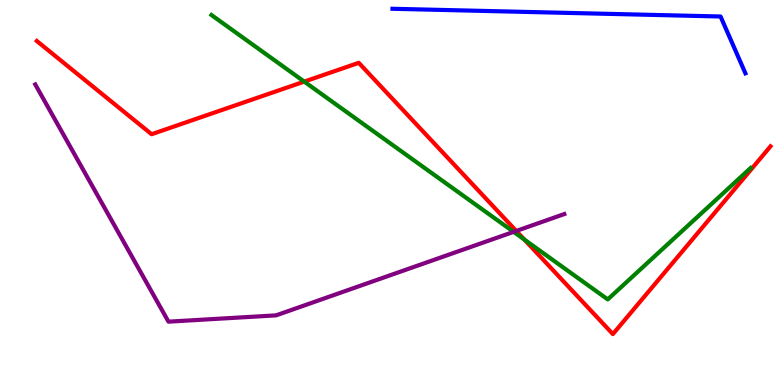[{'lines': ['blue', 'red'], 'intersections': []}, {'lines': ['green', 'red'], 'intersections': [{'x': 3.93, 'y': 7.88}, {'x': 6.76, 'y': 3.78}]}, {'lines': ['purple', 'red'], 'intersections': [{'x': 6.66, 'y': 4.0}]}, {'lines': ['blue', 'green'], 'intersections': []}, {'lines': ['blue', 'purple'], 'intersections': []}, {'lines': ['green', 'purple'], 'intersections': [{'x': 6.63, 'y': 3.98}]}]